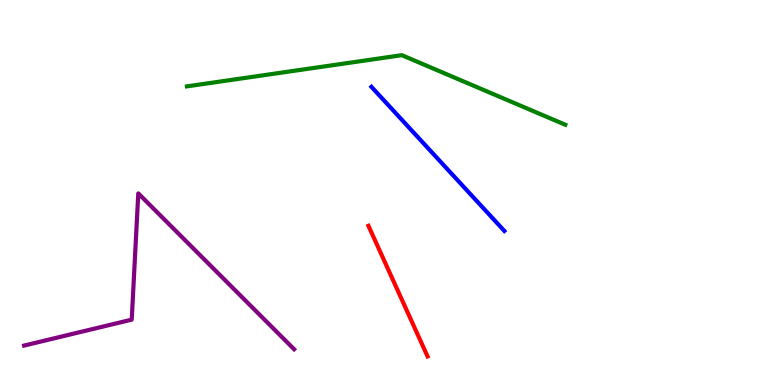[{'lines': ['blue', 'red'], 'intersections': []}, {'lines': ['green', 'red'], 'intersections': []}, {'lines': ['purple', 'red'], 'intersections': []}, {'lines': ['blue', 'green'], 'intersections': []}, {'lines': ['blue', 'purple'], 'intersections': []}, {'lines': ['green', 'purple'], 'intersections': []}]